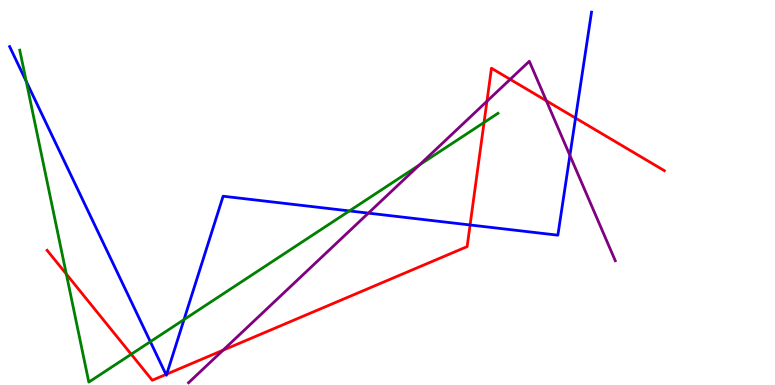[{'lines': ['blue', 'red'], 'intersections': [{'x': 2.14, 'y': 0.274}, {'x': 2.15, 'y': 0.283}, {'x': 6.07, 'y': 4.16}, {'x': 7.43, 'y': 6.93}]}, {'lines': ['green', 'red'], 'intersections': [{'x': 0.856, 'y': 2.88}, {'x': 1.69, 'y': 0.798}, {'x': 6.25, 'y': 6.82}]}, {'lines': ['purple', 'red'], 'intersections': [{'x': 2.88, 'y': 0.904}, {'x': 6.28, 'y': 7.37}, {'x': 6.58, 'y': 7.94}, {'x': 7.05, 'y': 7.38}]}, {'lines': ['blue', 'green'], 'intersections': [{'x': 0.339, 'y': 7.89}, {'x': 1.94, 'y': 1.12}, {'x': 2.37, 'y': 1.7}, {'x': 4.51, 'y': 4.52}]}, {'lines': ['blue', 'purple'], 'intersections': [{'x': 4.75, 'y': 4.46}, {'x': 7.35, 'y': 5.96}]}, {'lines': ['green', 'purple'], 'intersections': [{'x': 5.41, 'y': 5.72}]}]